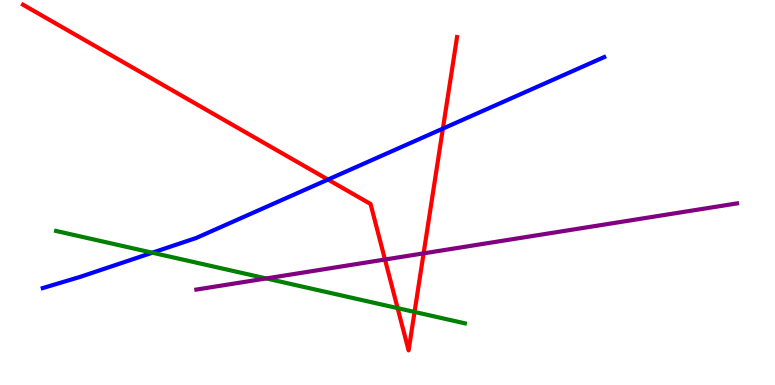[{'lines': ['blue', 'red'], 'intersections': [{'x': 4.23, 'y': 5.34}, {'x': 5.71, 'y': 6.66}]}, {'lines': ['green', 'red'], 'intersections': [{'x': 5.13, 'y': 2.0}, {'x': 5.35, 'y': 1.9}]}, {'lines': ['purple', 'red'], 'intersections': [{'x': 4.97, 'y': 3.26}, {'x': 5.47, 'y': 3.42}]}, {'lines': ['blue', 'green'], 'intersections': [{'x': 1.97, 'y': 3.44}]}, {'lines': ['blue', 'purple'], 'intersections': []}, {'lines': ['green', 'purple'], 'intersections': [{'x': 3.44, 'y': 2.77}]}]